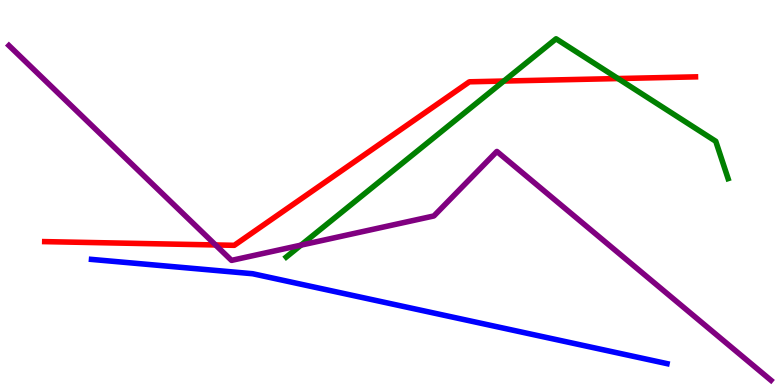[{'lines': ['blue', 'red'], 'intersections': []}, {'lines': ['green', 'red'], 'intersections': [{'x': 6.5, 'y': 7.89}, {'x': 7.97, 'y': 7.96}]}, {'lines': ['purple', 'red'], 'intersections': [{'x': 2.78, 'y': 3.64}]}, {'lines': ['blue', 'green'], 'intersections': []}, {'lines': ['blue', 'purple'], 'intersections': []}, {'lines': ['green', 'purple'], 'intersections': [{'x': 3.88, 'y': 3.63}]}]